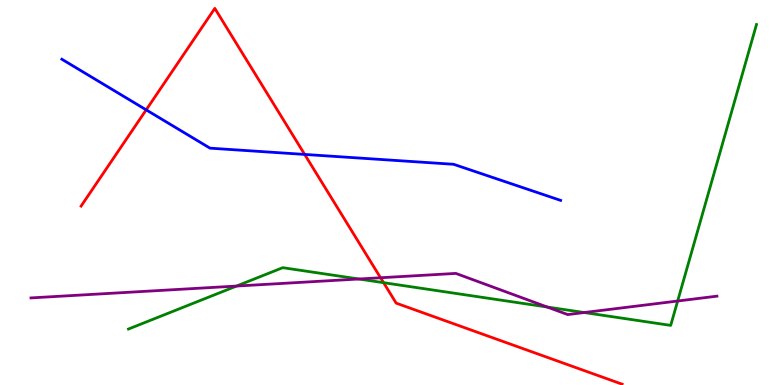[{'lines': ['blue', 'red'], 'intersections': [{'x': 1.89, 'y': 7.15}, {'x': 3.93, 'y': 5.99}]}, {'lines': ['green', 'red'], 'intersections': [{'x': 4.95, 'y': 2.66}]}, {'lines': ['purple', 'red'], 'intersections': [{'x': 4.91, 'y': 2.79}]}, {'lines': ['blue', 'green'], 'intersections': []}, {'lines': ['blue', 'purple'], 'intersections': []}, {'lines': ['green', 'purple'], 'intersections': [{'x': 3.05, 'y': 2.57}, {'x': 4.63, 'y': 2.75}, {'x': 7.06, 'y': 2.03}, {'x': 7.54, 'y': 1.88}, {'x': 8.74, 'y': 2.18}]}]